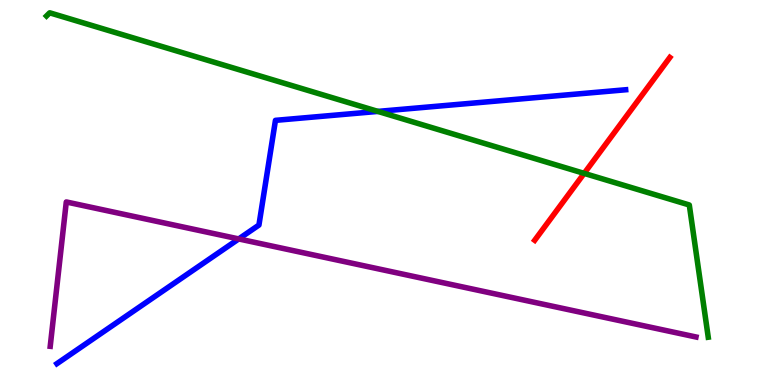[{'lines': ['blue', 'red'], 'intersections': []}, {'lines': ['green', 'red'], 'intersections': [{'x': 7.54, 'y': 5.5}]}, {'lines': ['purple', 'red'], 'intersections': []}, {'lines': ['blue', 'green'], 'intersections': [{'x': 4.88, 'y': 7.11}]}, {'lines': ['blue', 'purple'], 'intersections': [{'x': 3.08, 'y': 3.79}]}, {'lines': ['green', 'purple'], 'intersections': []}]